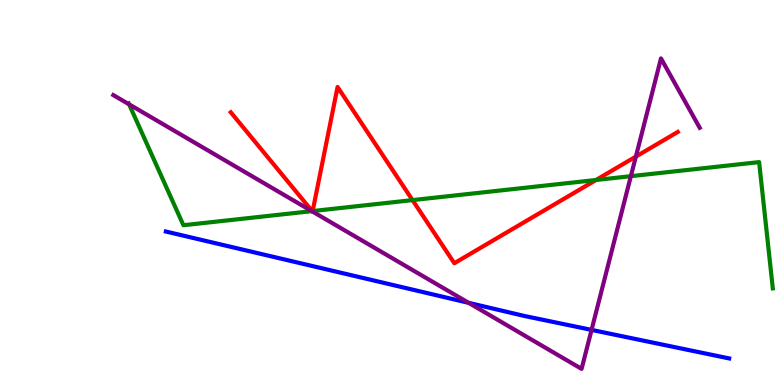[{'lines': ['blue', 'red'], 'intersections': []}, {'lines': ['green', 'red'], 'intersections': [{'x': 4.03, 'y': 4.52}, {'x': 4.03, 'y': 4.52}, {'x': 5.32, 'y': 4.8}, {'x': 7.69, 'y': 5.32}]}, {'lines': ['purple', 'red'], 'intersections': [{'x': 4.03, 'y': 4.5}, {'x': 4.03, 'y': 4.5}, {'x': 8.2, 'y': 5.93}]}, {'lines': ['blue', 'green'], 'intersections': []}, {'lines': ['blue', 'purple'], 'intersections': [{'x': 6.05, 'y': 2.13}, {'x': 7.63, 'y': 1.43}]}, {'lines': ['green', 'purple'], 'intersections': [{'x': 1.67, 'y': 7.29}, {'x': 4.02, 'y': 4.52}, {'x': 8.14, 'y': 5.42}]}]